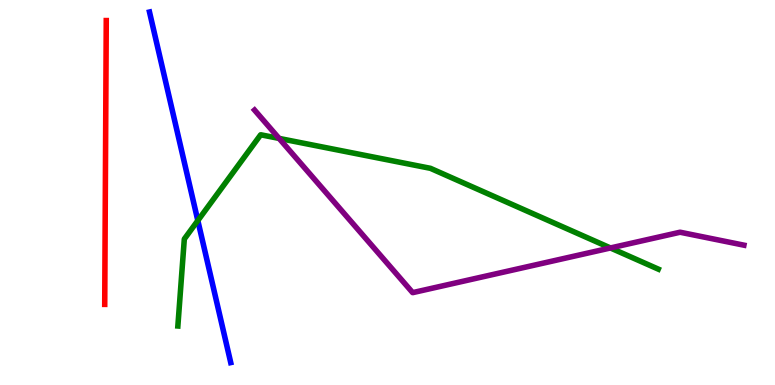[{'lines': ['blue', 'red'], 'intersections': []}, {'lines': ['green', 'red'], 'intersections': []}, {'lines': ['purple', 'red'], 'intersections': []}, {'lines': ['blue', 'green'], 'intersections': [{'x': 2.55, 'y': 4.27}]}, {'lines': ['blue', 'purple'], 'intersections': []}, {'lines': ['green', 'purple'], 'intersections': [{'x': 3.6, 'y': 6.41}, {'x': 7.88, 'y': 3.56}]}]